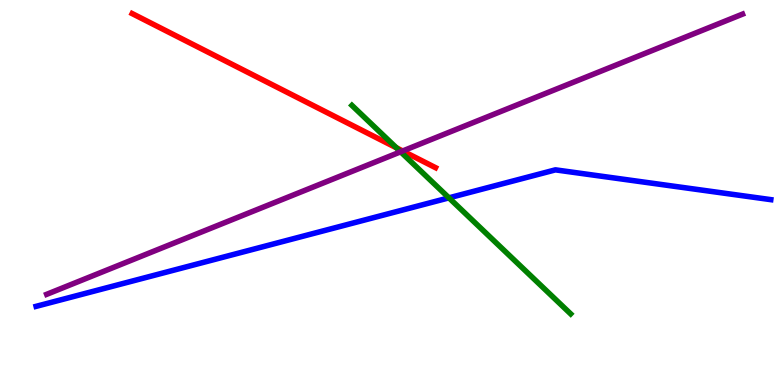[{'lines': ['blue', 'red'], 'intersections': []}, {'lines': ['green', 'red'], 'intersections': [{'x': 5.11, 'y': 6.16}]}, {'lines': ['purple', 'red'], 'intersections': [{'x': 5.2, 'y': 6.08}]}, {'lines': ['blue', 'green'], 'intersections': [{'x': 5.79, 'y': 4.86}]}, {'lines': ['blue', 'purple'], 'intersections': []}, {'lines': ['green', 'purple'], 'intersections': [{'x': 5.17, 'y': 6.06}]}]